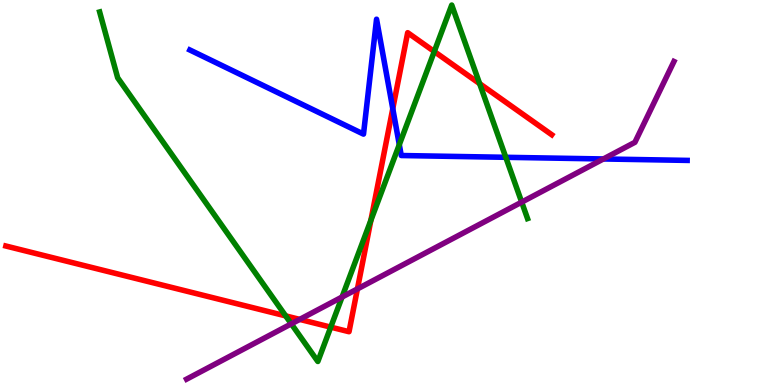[{'lines': ['blue', 'red'], 'intersections': [{'x': 5.07, 'y': 7.18}]}, {'lines': ['green', 'red'], 'intersections': [{'x': 3.69, 'y': 1.8}, {'x': 4.27, 'y': 1.5}, {'x': 4.79, 'y': 4.28}, {'x': 5.6, 'y': 8.66}, {'x': 6.19, 'y': 7.83}]}, {'lines': ['purple', 'red'], 'intersections': [{'x': 3.87, 'y': 1.7}, {'x': 4.61, 'y': 2.5}]}, {'lines': ['blue', 'green'], 'intersections': [{'x': 5.15, 'y': 6.24}, {'x': 6.53, 'y': 5.91}]}, {'lines': ['blue', 'purple'], 'intersections': [{'x': 7.79, 'y': 5.87}]}, {'lines': ['green', 'purple'], 'intersections': [{'x': 3.76, 'y': 1.59}, {'x': 4.41, 'y': 2.28}, {'x': 6.73, 'y': 4.75}]}]